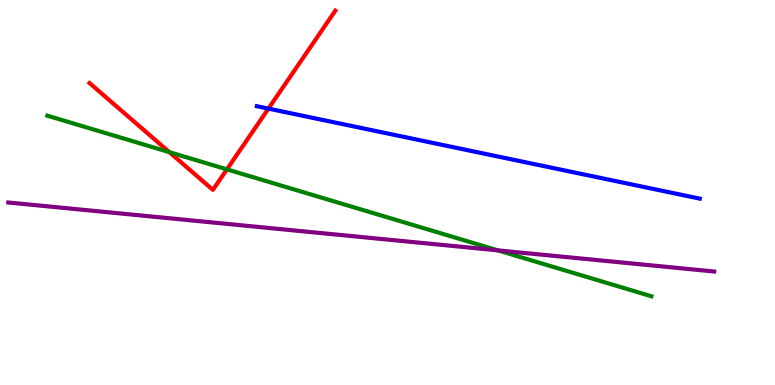[{'lines': ['blue', 'red'], 'intersections': [{'x': 3.46, 'y': 7.18}]}, {'lines': ['green', 'red'], 'intersections': [{'x': 2.19, 'y': 6.05}, {'x': 2.93, 'y': 5.6}]}, {'lines': ['purple', 'red'], 'intersections': []}, {'lines': ['blue', 'green'], 'intersections': []}, {'lines': ['blue', 'purple'], 'intersections': []}, {'lines': ['green', 'purple'], 'intersections': [{'x': 6.42, 'y': 3.5}]}]